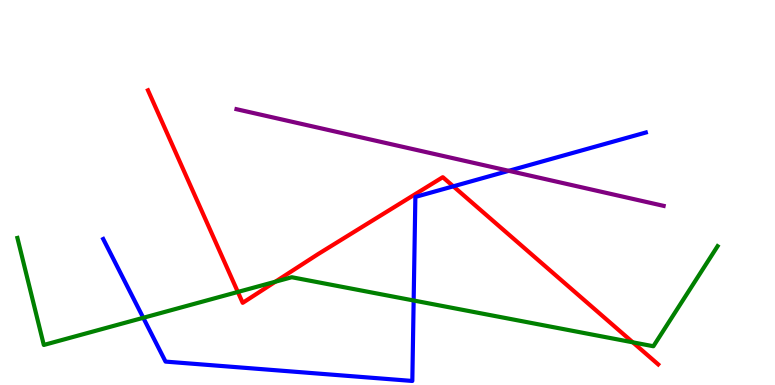[{'lines': ['blue', 'red'], 'intersections': [{'x': 5.85, 'y': 5.16}]}, {'lines': ['green', 'red'], 'intersections': [{'x': 3.07, 'y': 2.42}, {'x': 3.55, 'y': 2.68}, {'x': 8.17, 'y': 1.11}]}, {'lines': ['purple', 'red'], 'intersections': []}, {'lines': ['blue', 'green'], 'intersections': [{'x': 1.85, 'y': 1.75}, {'x': 5.34, 'y': 2.19}]}, {'lines': ['blue', 'purple'], 'intersections': [{'x': 6.56, 'y': 5.56}]}, {'lines': ['green', 'purple'], 'intersections': []}]